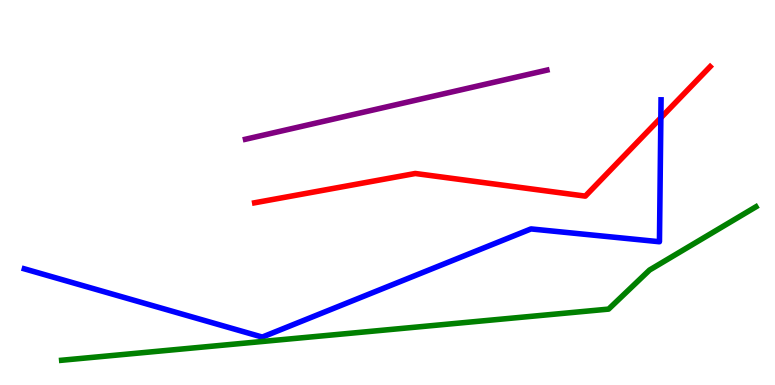[{'lines': ['blue', 'red'], 'intersections': [{'x': 8.53, 'y': 6.94}]}, {'lines': ['green', 'red'], 'intersections': []}, {'lines': ['purple', 'red'], 'intersections': []}, {'lines': ['blue', 'green'], 'intersections': []}, {'lines': ['blue', 'purple'], 'intersections': []}, {'lines': ['green', 'purple'], 'intersections': []}]